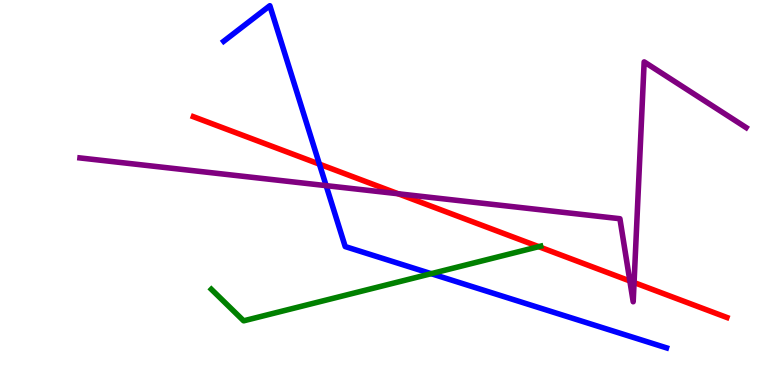[{'lines': ['blue', 'red'], 'intersections': [{'x': 4.12, 'y': 5.74}]}, {'lines': ['green', 'red'], 'intersections': [{'x': 6.95, 'y': 3.59}]}, {'lines': ['purple', 'red'], 'intersections': [{'x': 5.14, 'y': 4.97}, {'x': 8.13, 'y': 2.7}, {'x': 8.18, 'y': 2.66}]}, {'lines': ['blue', 'green'], 'intersections': [{'x': 5.56, 'y': 2.89}]}, {'lines': ['blue', 'purple'], 'intersections': [{'x': 4.21, 'y': 5.18}]}, {'lines': ['green', 'purple'], 'intersections': []}]